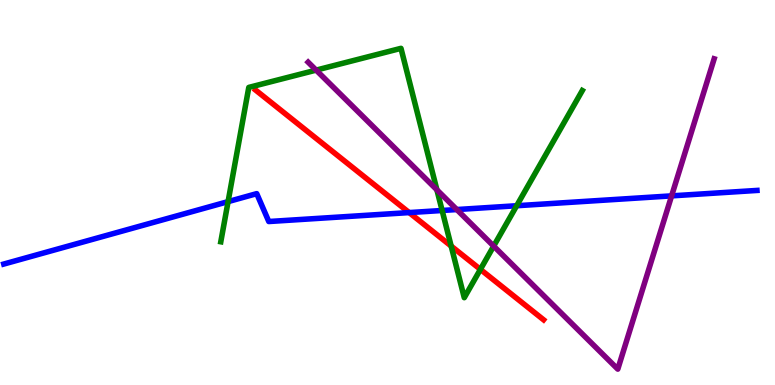[{'lines': ['blue', 'red'], 'intersections': [{'x': 5.28, 'y': 4.48}]}, {'lines': ['green', 'red'], 'intersections': [{'x': 5.82, 'y': 3.61}, {'x': 6.2, 'y': 3.0}]}, {'lines': ['purple', 'red'], 'intersections': []}, {'lines': ['blue', 'green'], 'intersections': [{'x': 2.94, 'y': 4.76}, {'x': 5.7, 'y': 4.53}, {'x': 6.67, 'y': 4.66}]}, {'lines': ['blue', 'purple'], 'intersections': [{'x': 5.89, 'y': 4.56}, {'x': 8.67, 'y': 4.91}]}, {'lines': ['green', 'purple'], 'intersections': [{'x': 4.08, 'y': 8.18}, {'x': 5.64, 'y': 5.07}, {'x': 6.37, 'y': 3.61}]}]